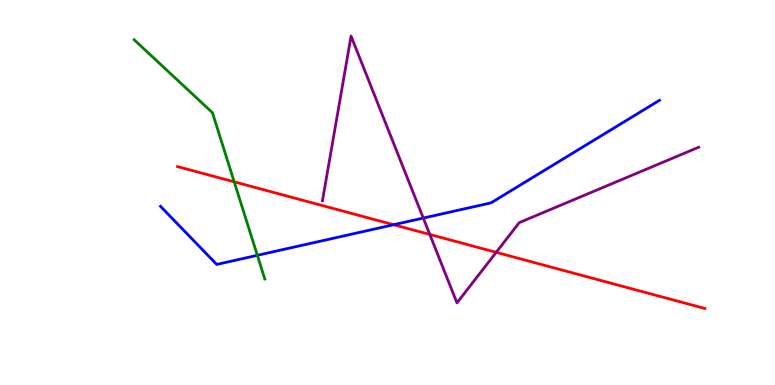[{'lines': ['blue', 'red'], 'intersections': [{'x': 5.08, 'y': 4.16}]}, {'lines': ['green', 'red'], 'intersections': [{'x': 3.02, 'y': 5.28}]}, {'lines': ['purple', 'red'], 'intersections': [{'x': 5.55, 'y': 3.91}, {'x': 6.4, 'y': 3.45}]}, {'lines': ['blue', 'green'], 'intersections': [{'x': 3.32, 'y': 3.37}]}, {'lines': ['blue', 'purple'], 'intersections': [{'x': 5.46, 'y': 4.34}]}, {'lines': ['green', 'purple'], 'intersections': []}]